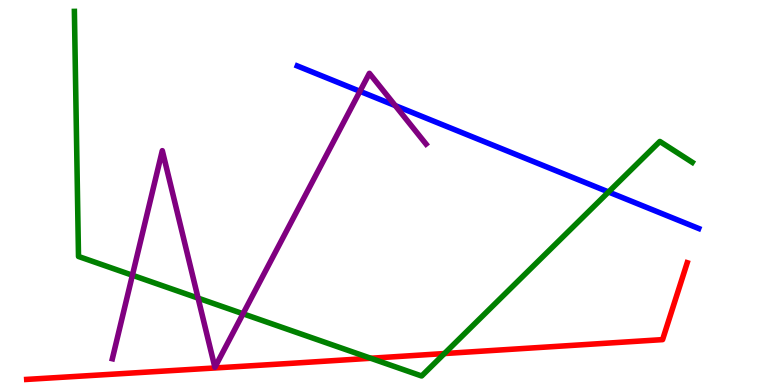[{'lines': ['blue', 'red'], 'intersections': []}, {'lines': ['green', 'red'], 'intersections': [{'x': 4.78, 'y': 0.695}, {'x': 5.73, 'y': 0.817}]}, {'lines': ['purple', 'red'], 'intersections': []}, {'lines': ['blue', 'green'], 'intersections': [{'x': 7.85, 'y': 5.01}]}, {'lines': ['blue', 'purple'], 'intersections': [{'x': 4.64, 'y': 7.63}, {'x': 5.1, 'y': 7.26}]}, {'lines': ['green', 'purple'], 'intersections': [{'x': 1.71, 'y': 2.85}, {'x': 2.56, 'y': 2.26}, {'x': 3.14, 'y': 1.85}]}]